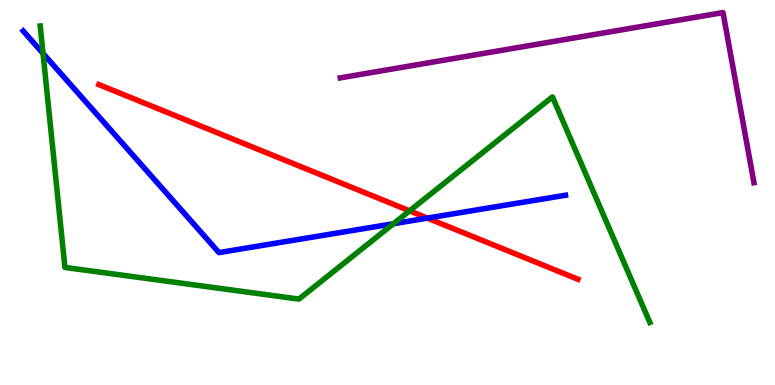[{'lines': ['blue', 'red'], 'intersections': [{'x': 5.51, 'y': 4.34}]}, {'lines': ['green', 'red'], 'intersections': [{'x': 5.28, 'y': 4.52}]}, {'lines': ['purple', 'red'], 'intersections': []}, {'lines': ['blue', 'green'], 'intersections': [{'x': 0.555, 'y': 8.61}, {'x': 5.08, 'y': 4.19}]}, {'lines': ['blue', 'purple'], 'intersections': []}, {'lines': ['green', 'purple'], 'intersections': []}]